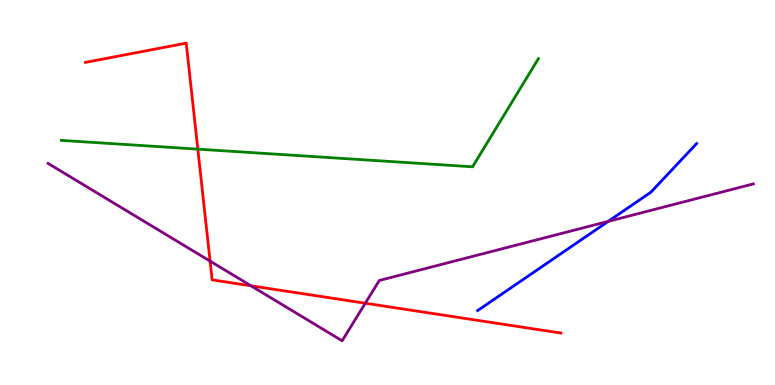[{'lines': ['blue', 'red'], 'intersections': []}, {'lines': ['green', 'red'], 'intersections': [{'x': 2.55, 'y': 6.13}]}, {'lines': ['purple', 'red'], 'intersections': [{'x': 2.71, 'y': 3.22}, {'x': 3.24, 'y': 2.58}, {'x': 4.71, 'y': 2.12}]}, {'lines': ['blue', 'green'], 'intersections': []}, {'lines': ['blue', 'purple'], 'intersections': [{'x': 7.85, 'y': 4.25}]}, {'lines': ['green', 'purple'], 'intersections': []}]